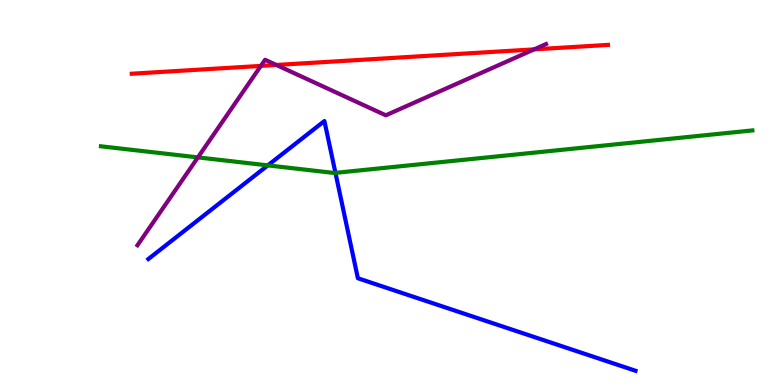[{'lines': ['blue', 'red'], 'intersections': []}, {'lines': ['green', 'red'], 'intersections': []}, {'lines': ['purple', 'red'], 'intersections': [{'x': 3.37, 'y': 8.29}, {'x': 3.57, 'y': 8.31}, {'x': 6.89, 'y': 8.72}]}, {'lines': ['blue', 'green'], 'intersections': [{'x': 3.46, 'y': 5.7}, {'x': 4.33, 'y': 5.51}]}, {'lines': ['blue', 'purple'], 'intersections': []}, {'lines': ['green', 'purple'], 'intersections': [{'x': 2.55, 'y': 5.91}]}]